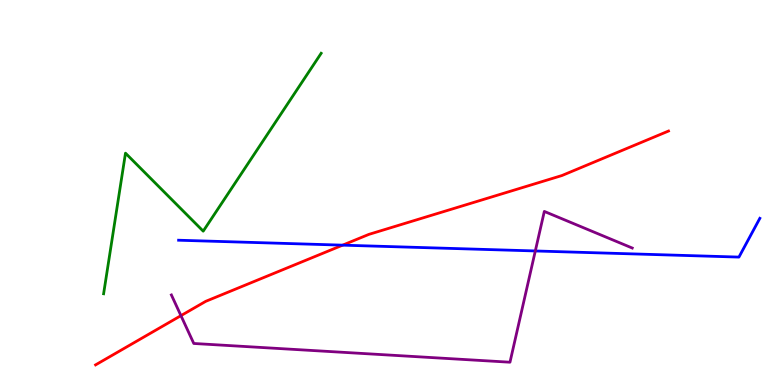[{'lines': ['blue', 'red'], 'intersections': [{'x': 4.42, 'y': 3.63}]}, {'lines': ['green', 'red'], 'intersections': []}, {'lines': ['purple', 'red'], 'intersections': [{'x': 2.33, 'y': 1.8}]}, {'lines': ['blue', 'green'], 'intersections': []}, {'lines': ['blue', 'purple'], 'intersections': [{'x': 6.91, 'y': 3.48}]}, {'lines': ['green', 'purple'], 'intersections': []}]